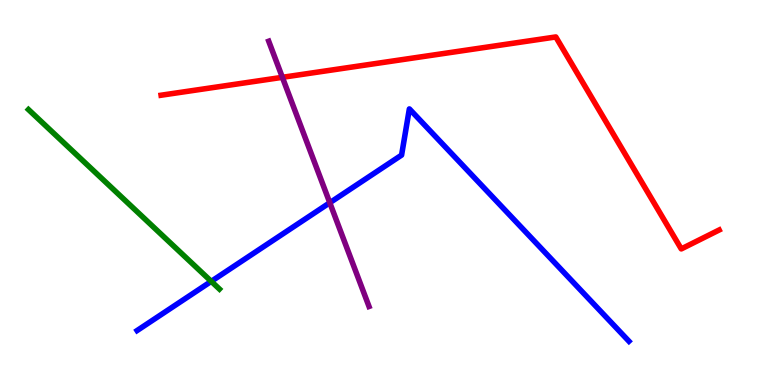[{'lines': ['blue', 'red'], 'intersections': []}, {'lines': ['green', 'red'], 'intersections': []}, {'lines': ['purple', 'red'], 'intersections': [{'x': 3.64, 'y': 7.99}]}, {'lines': ['blue', 'green'], 'intersections': [{'x': 2.73, 'y': 2.69}]}, {'lines': ['blue', 'purple'], 'intersections': [{'x': 4.26, 'y': 4.73}]}, {'lines': ['green', 'purple'], 'intersections': []}]